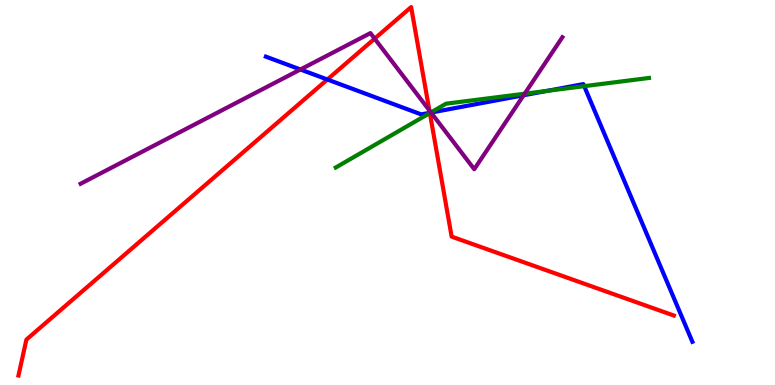[{'lines': ['blue', 'red'], 'intersections': [{'x': 4.22, 'y': 7.93}, {'x': 5.55, 'y': 7.07}]}, {'lines': ['green', 'red'], 'intersections': [{'x': 5.55, 'y': 7.06}]}, {'lines': ['purple', 'red'], 'intersections': [{'x': 4.83, 'y': 9.0}, {'x': 5.54, 'y': 7.13}]}, {'lines': ['blue', 'green'], 'intersections': [{'x': 5.56, 'y': 7.07}, {'x': 7.06, 'y': 7.64}, {'x': 7.54, 'y': 7.76}]}, {'lines': ['blue', 'purple'], 'intersections': [{'x': 3.88, 'y': 8.2}, {'x': 5.56, 'y': 7.08}, {'x': 6.76, 'y': 7.53}]}, {'lines': ['green', 'purple'], 'intersections': [{'x': 5.56, 'y': 7.08}, {'x': 6.77, 'y': 7.57}]}]